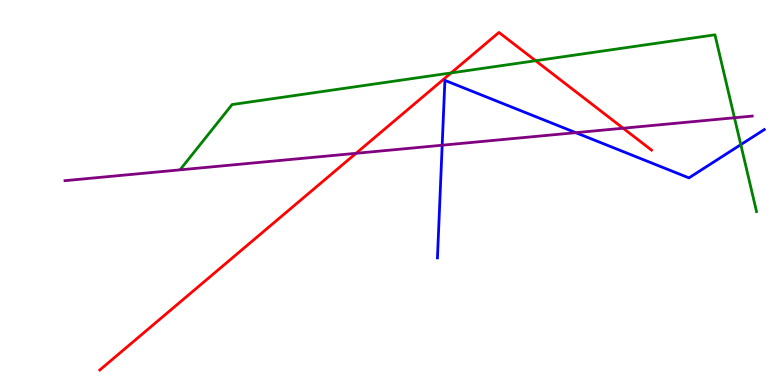[{'lines': ['blue', 'red'], 'intersections': []}, {'lines': ['green', 'red'], 'intersections': [{'x': 5.82, 'y': 8.11}, {'x': 6.91, 'y': 8.42}]}, {'lines': ['purple', 'red'], 'intersections': [{'x': 4.59, 'y': 6.02}, {'x': 8.04, 'y': 6.67}]}, {'lines': ['blue', 'green'], 'intersections': [{'x': 9.56, 'y': 6.24}]}, {'lines': ['blue', 'purple'], 'intersections': [{'x': 5.71, 'y': 6.23}, {'x': 7.43, 'y': 6.55}]}, {'lines': ['green', 'purple'], 'intersections': [{'x': 9.48, 'y': 6.94}]}]